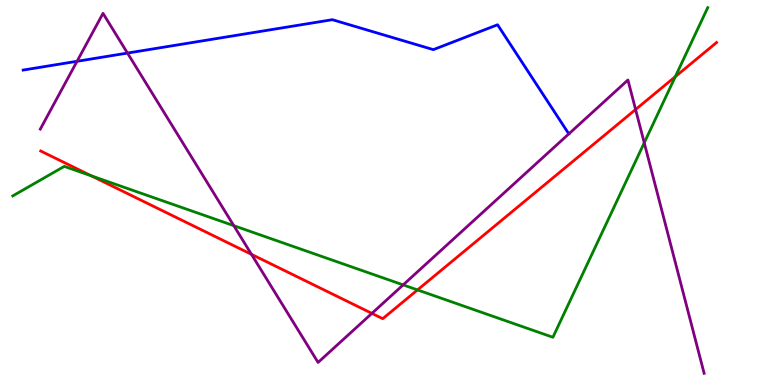[{'lines': ['blue', 'red'], 'intersections': []}, {'lines': ['green', 'red'], 'intersections': [{'x': 1.18, 'y': 5.43}, {'x': 5.39, 'y': 2.47}, {'x': 8.71, 'y': 8.01}]}, {'lines': ['purple', 'red'], 'intersections': [{'x': 3.24, 'y': 3.39}, {'x': 4.8, 'y': 1.86}, {'x': 8.2, 'y': 7.16}]}, {'lines': ['blue', 'green'], 'intersections': []}, {'lines': ['blue', 'purple'], 'intersections': [{'x': 0.994, 'y': 8.41}, {'x': 1.64, 'y': 8.62}]}, {'lines': ['green', 'purple'], 'intersections': [{'x': 3.02, 'y': 4.14}, {'x': 5.2, 'y': 2.6}, {'x': 8.31, 'y': 6.29}]}]